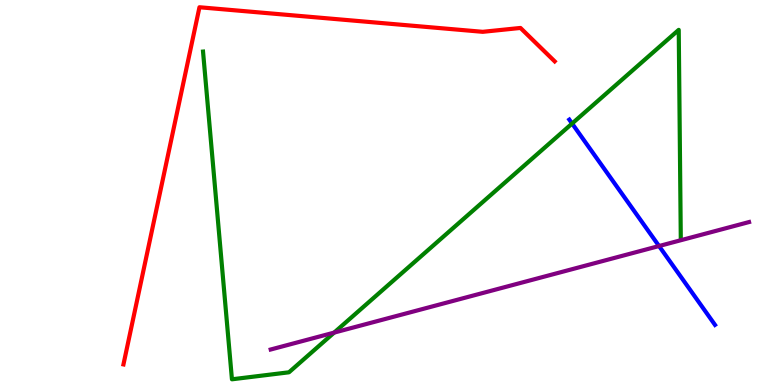[{'lines': ['blue', 'red'], 'intersections': []}, {'lines': ['green', 'red'], 'intersections': []}, {'lines': ['purple', 'red'], 'intersections': []}, {'lines': ['blue', 'green'], 'intersections': [{'x': 7.38, 'y': 6.79}]}, {'lines': ['blue', 'purple'], 'intersections': [{'x': 8.5, 'y': 3.61}]}, {'lines': ['green', 'purple'], 'intersections': [{'x': 4.31, 'y': 1.36}]}]